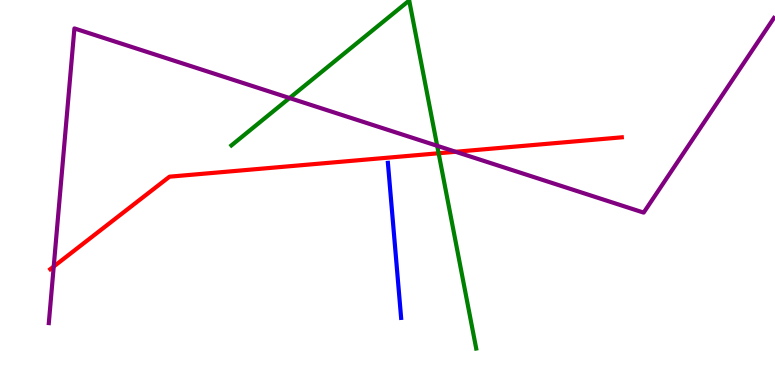[{'lines': ['blue', 'red'], 'intersections': []}, {'lines': ['green', 'red'], 'intersections': [{'x': 5.66, 'y': 6.02}]}, {'lines': ['purple', 'red'], 'intersections': [{'x': 0.693, 'y': 3.08}, {'x': 5.88, 'y': 6.06}]}, {'lines': ['blue', 'green'], 'intersections': []}, {'lines': ['blue', 'purple'], 'intersections': []}, {'lines': ['green', 'purple'], 'intersections': [{'x': 3.74, 'y': 7.45}, {'x': 5.64, 'y': 6.21}]}]